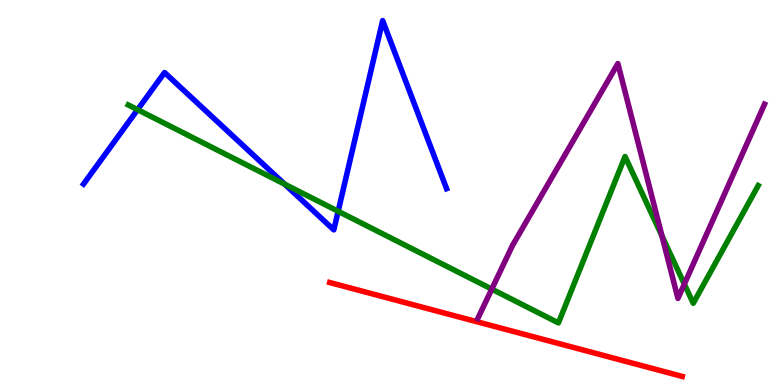[{'lines': ['blue', 'red'], 'intersections': []}, {'lines': ['green', 'red'], 'intersections': []}, {'lines': ['purple', 'red'], 'intersections': []}, {'lines': ['blue', 'green'], 'intersections': [{'x': 1.78, 'y': 7.15}, {'x': 3.67, 'y': 5.22}, {'x': 4.36, 'y': 4.51}]}, {'lines': ['blue', 'purple'], 'intersections': []}, {'lines': ['green', 'purple'], 'intersections': [{'x': 6.35, 'y': 2.49}, {'x': 8.54, 'y': 3.87}, {'x': 8.83, 'y': 2.62}]}]